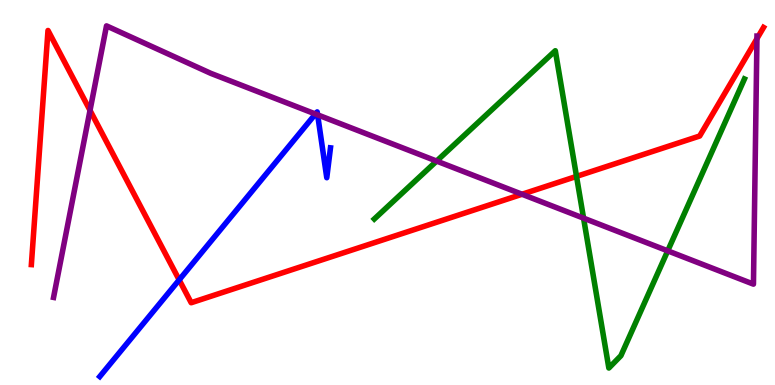[{'lines': ['blue', 'red'], 'intersections': [{'x': 2.31, 'y': 2.73}]}, {'lines': ['green', 'red'], 'intersections': [{'x': 7.44, 'y': 5.42}]}, {'lines': ['purple', 'red'], 'intersections': [{'x': 1.16, 'y': 7.13}, {'x': 6.74, 'y': 4.95}, {'x': 9.77, 'y': 9.0}]}, {'lines': ['blue', 'green'], 'intersections': []}, {'lines': ['blue', 'purple'], 'intersections': [{'x': 4.07, 'y': 7.04}, {'x': 4.1, 'y': 7.02}]}, {'lines': ['green', 'purple'], 'intersections': [{'x': 5.63, 'y': 5.82}, {'x': 7.53, 'y': 4.33}, {'x': 8.62, 'y': 3.48}]}]